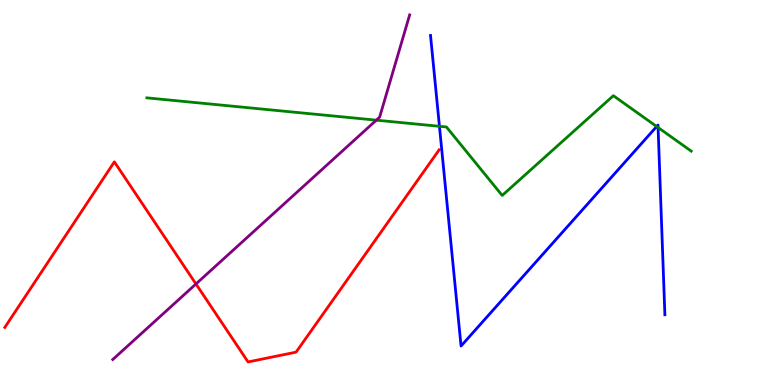[{'lines': ['blue', 'red'], 'intersections': []}, {'lines': ['green', 'red'], 'intersections': []}, {'lines': ['purple', 'red'], 'intersections': [{'x': 2.53, 'y': 2.62}]}, {'lines': ['blue', 'green'], 'intersections': [{'x': 5.67, 'y': 6.72}, {'x': 8.47, 'y': 6.71}, {'x': 8.49, 'y': 6.69}]}, {'lines': ['blue', 'purple'], 'intersections': []}, {'lines': ['green', 'purple'], 'intersections': [{'x': 4.86, 'y': 6.88}]}]